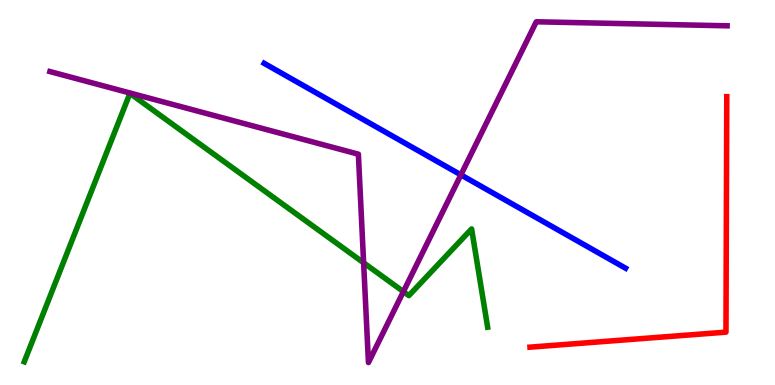[{'lines': ['blue', 'red'], 'intersections': []}, {'lines': ['green', 'red'], 'intersections': []}, {'lines': ['purple', 'red'], 'intersections': []}, {'lines': ['blue', 'green'], 'intersections': []}, {'lines': ['blue', 'purple'], 'intersections': [{'x': 5.95, 'y': 5.46}]}, {'lines': ['green', 'purple'], 'intersections': [{'x': 4.69, 'y': 3.17}, {'x': 5.21, 'y': 2.43}]}]